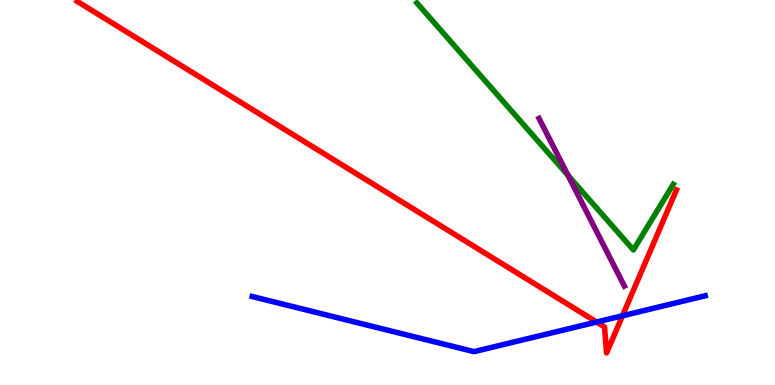[{'lines': ['blue', 'red'], 'intersections': [{'x': 7.7, 'y': 1.64}, {'x': 8.03, 'y': 1.8}]}, {'lines': ['green', 'red'], 'intersections': []}, {'lines': ['purple', 'red'], 'intersections': []}, {'lines': ['blue', 'green'], 'intersections': []}, {'lines': ['blue', 'purple'], 'intersections': []}, {'lines': ['green', 'purple'], 'intersections': [{'x': 7.33, 'y': 5.44}]}]